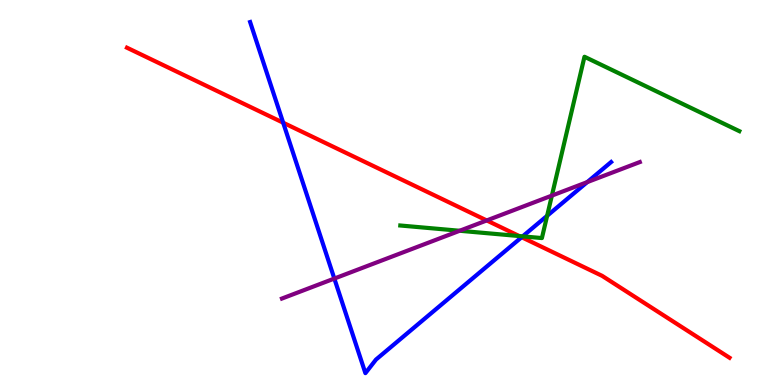[{'lines': ['blue', 'red'], 'intersections': [{'x': 3.65, 'y': 6.81}, {'x': 6.73, 'y': 3.84}]}, {'lines': ['green', 'red'], 'intersections': [{'x': 6.7, 'y': 3.87}]}, {'lines': ['purple', 'red'], 'intersections': [{'x': 6.28, 'y': 4.27}]}, {'lines': ['blue', 'green'], 'intersections': [{'x': 6.74, 'y': 3.86}, {'x': 7.06, 'y': 4.39}]}, {'lines': ['blue', 'purple'], 'intersections': [{'x': 4.31, 'y': 2.76}, {'x': 7.58, 'y': 5.27}]}, {'lines': ['green', 'purple'], 'intersections': [{'x': 5.93, 'y': 4.01}, {'x': 7.12, 'y': 4.92}]}]